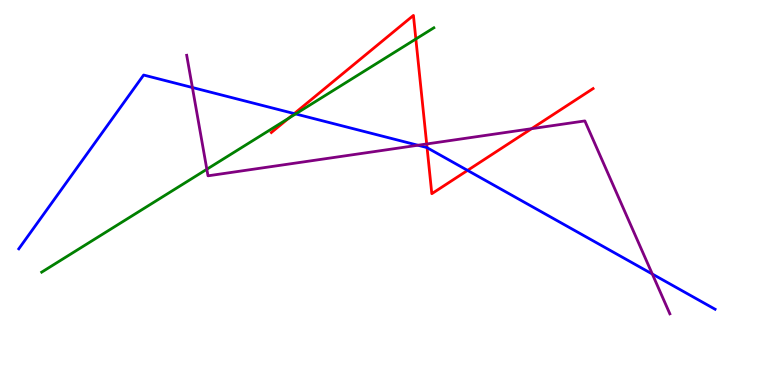[{'lines': ['blue', 'red'], 'intersections': [{'x': 3.8, 'y': 7.05}, {'x': 5.51, 'y': 6.16}, {'x': 6.03, 'y': 5.57}]}, {'lines': ['green', 'red'], 'intersections': [{'x': 3.72, 'y': 6.93}, {'x': 5.37, 'y': 8.99}]}, {'lines': ['purple', 'red'], 'intersections': [{'x': 5.51, 'y': 6.26}, {'x': 6.86, 'y': 6.66}]}, {'lines': ['blue', 'green'], 'intersections': [{'x': 3.81, 'y': 7.04}]}, {'lines': ['blue', 'purple'], 'intersections': [{'x': 2.48, 'y': 7.73}, {'x': 5.39, 'y': 6.23}, {'x': 8.42, 'y': 2.88}]}, {'lines': ['green', 'purple'], 'intersections': [{'x': 2.67, 'y': 5.6}]}]